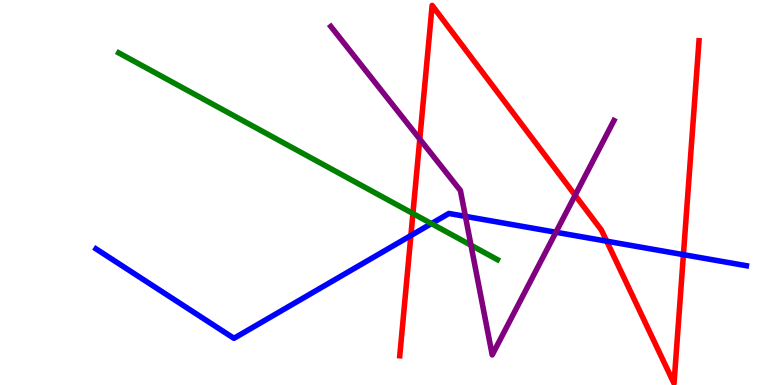[{'lines': ['blue', 'red'], 'intersections': [{'x': 5.3, 'y': 3.88}, {'x': 7.83, 'y': 3.74}, {'x': 8.82, 'y': 3.39}]}, {'lines': ['green', 'red'], 'intersections': [{'x': 5.33, 'y': 4.45}]}, {'lines': ['purple', 'red'], 'intersections': [{'x': 5.42, 'y': 6.39}, {'x': 7.42, 'y': 4.93}]}, {'lines': ['blue', 'green'], 'intersections': [{'x': 5.57, 'y': 4.19}]}, {'lines': ['blue', 'purple'], 'intersections': [{'x': 6.01, 'y': 4.38}, {'x': 7.17, 'y': 3.97}]}, {'lines': ['green', 'purple'], 'intersections': [{'x': 6.08, 'y': 3.63}]}]